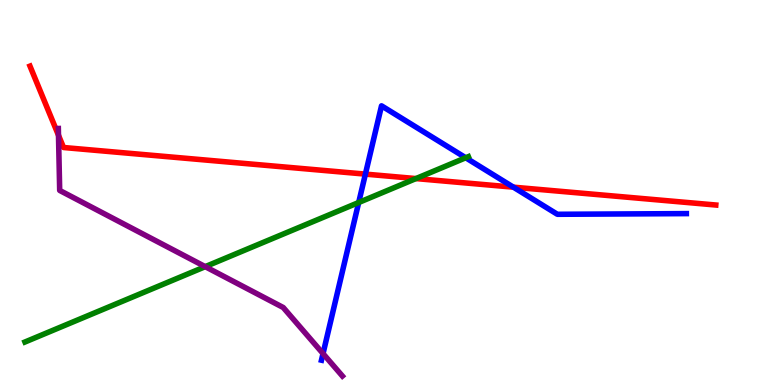[{'lines': ['blue', 'red'], 'intersections': [{'x': 4.71, 'y': 5.48}, {'x': 6.62, 'y': 5.14}]}, {'lines': ['green', 'red'], 'intersections': [{'x': 5.37, 'y': 5.36}]}, {'lines': ['purple', 'red'], 'intersections': [{'x': 0.755, 'y': 6.49}]}, {'lines': ['blue', 'green'], 'intersections': [{'x': 4.63, 'y': 4.74}, {'x': 6.01, 'y': 5.9}]}, {'lines': ['blue', 'purple'], 'intersections': [{'x': 4.17, 'y': 0.816}]}, {'lines': ['green', 'purple'], 'intersections': [{'x': 2.65, 'y': 3.07}]}]